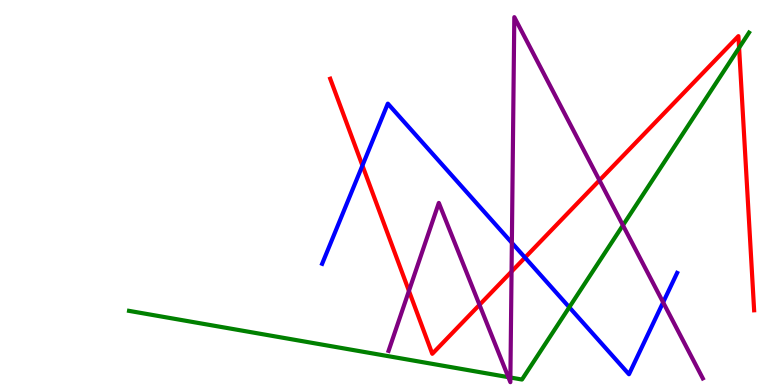[{'lines': ['blue', 'red'], 'intersections': [{'x': 4.68, 'y': 5.7}, {'x': 6.77, 'y': 3.31}]}, {'lines': ['green', 'red'], 'intersections': [{'x': 9.54, 'y': 8.76}]}, {'lines': ['purple', 'red'], 'intersections': [{'x': 5.28, 'y': 2.44}, {'x': 6.19, 'y': 2.08}, {'x': 6.6, 'y': 2.95}, {'x': 7.74, 'y': 5.32}]}, {'lines': ['blue', 'green'], 'intersections': [{'x': 7.35, 'y': 2.02}]}, {'lines': ['blue', 'purple'], 'intersections': [{'x': 6.6, 'y': 3.69}, {'x': 8.56, 'y': 2.15}]}, {'lines': ['green', 'purple'], 'intersections': [{'x': 6.56, 'y': 0.204}, {'x': 6.59, 'y': 0.195}, {'x': 8.04, 'y': 4.15}]}]